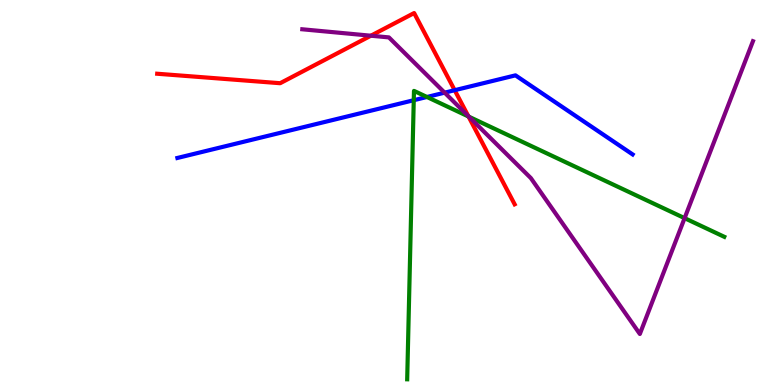[{'lines': ['blue', 'red'], 'intersections': [{'x': 5.87, 'y': 7.66}]}, {'lines': ['green', 'red'], 'intersections': [{'x': 6.05, 'y': 6.97}]}, {'lines': ['purple', 'red'], 'intersections': [{'x': 4.79, 'y': 9.07}, {'x': 6.04, 'y': 6.98}]}, {'lines': ['blue', 'green'], 'intersections': [{'x': 5.34, 'y': 7.4}, {'x': 5.51, 'y': 7.48}]}, {'lines': ['blue', 'purple'], 'intersections': [{'x': 5.74, 'y': 7.59}]}, {'lines': ['green', 'purple'], 'intersections': [{'x': 6.05, 'y': 6.97}, {'x': 8.83, 'y': 4.33}]}]